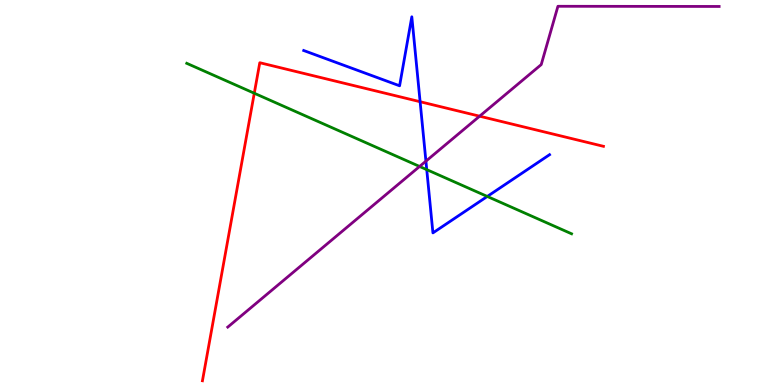[{'lines': ['blue', 'red'], 'intersections': [{'x': 5.42, 'y': 7.36}]}, {'lines': ['green', 'red'], 'intersections': [{'x': 3.28, 'y': 7.58}]}, {'lines': ['purple', 'red'], 'intersections': [{'x': 6.19, 'y': 6.98}]}, {'lines': ['blue', 'green'], 'intersections': [{'x': 5.51, 'y': 5.59}, {'x': 6.29, 'y': 4.9}]}, {'lines': ['blue', 'purple'], 'intersections': [{'x': 5.5, 'y': 5.81}]}, {'lines': ['green', 'purple'], 'intersections': [{'x': 5.41, 'y': 5.68}]}]